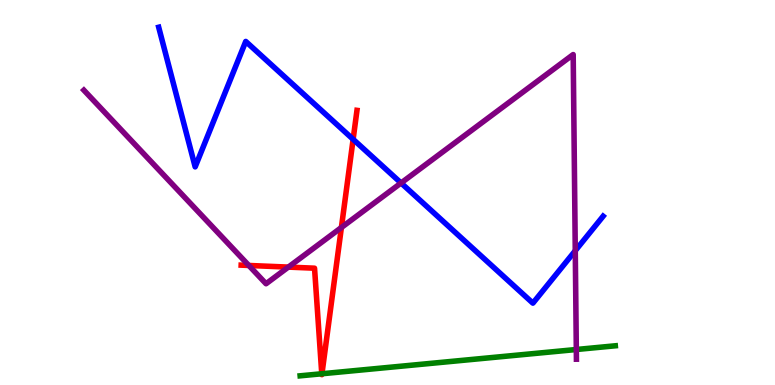[{'lines': ['blue', 'red'], 'intersections': [{'x': 4.56, 'y': 6.38}]}, {'lines': ['green', 'red'], 'intersections': [{'x': 4.15, 'y': 0.292}, {'x': 4.15, 'y': 0.292}]}, {'lines': ['purple', 'red'], 'intersections': [{'x': 3.21, 'y': 3.1}, {'x': 3.72, 'y': 3.06}, {'x': 4.41, 'y': 4.09}]}, {'lines': ['blue', 'green'], 'intersections': []}, {'lines': ['blue', 'purple'], 'intersections': [{'x': 5.17, 'y': 5.25}, {'x': 7.42, 'y': 3.49}]}, {'lines': ['green', 'purple'], 'intersections': [{'x': 7.44, 'y': 0.922}]}]